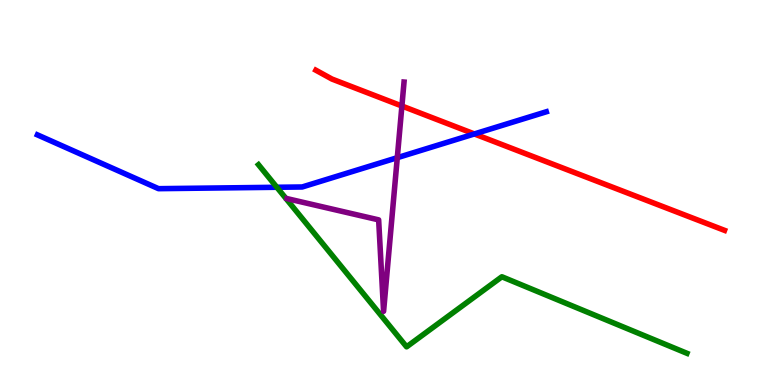[{'lines': ['blue', 'red'], 'intersections': [{'x': 6.12, 'y': 6.52}]}, {'lines': ['green', 'red'], 'intersections': []}, {'lines': ['purple', 'red'], 'intersections': [{'x': 5.19, 'y': 7.25}]}, {'lines': ['blue', 'green'], 'intersections': [{'x': 3.57, 'y': 5.14}]}, {'lines': ['blue', 'purple'], 'intersections': [{'x': 5.13, 'y': 5.9}]}, {'lines': ['green', 'purple'], 'intersections': []}]